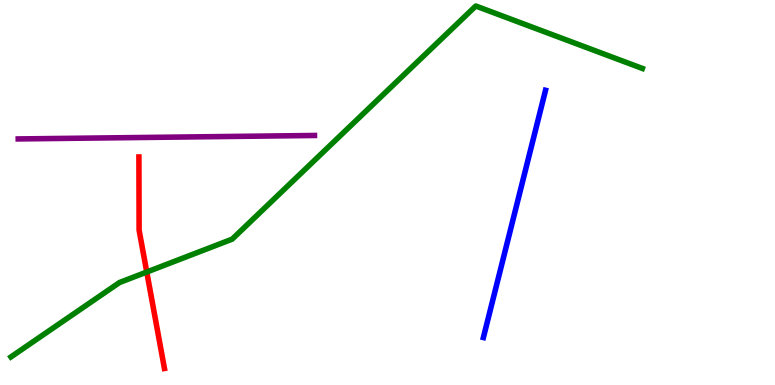[{'lines': ['blue', 'red'], 'intersections': []}, {'lines': ['green', 'red'], 'intersections': [{'x': 1.89, 'y': 2.93}]}, {'lines': ['purple', 'red'], 'intersections': []}, {'lines': ['blue', 'green'], 'intersections': []}, {'lines': ['blue', 'purple'], 'intersections': []}, {'lines': ['green', 'purple'], 'intersections': []}]